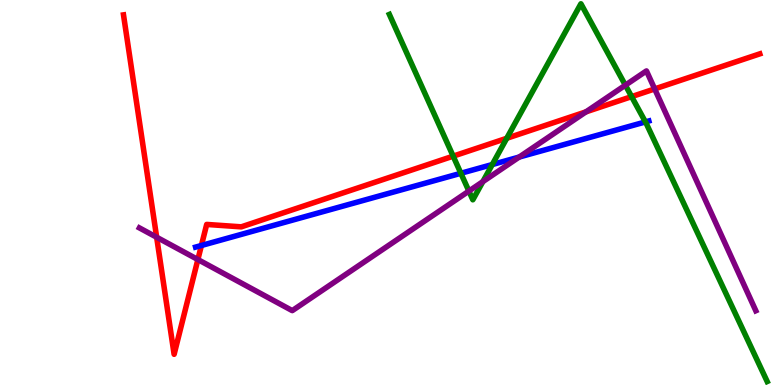[{'lines': ['blue', 'red'], 'intersections': [{'x': 2.6, 'y': 3.62}]}, {'lines': ['green', 'red'], 'intersections': [{'x': 5.85, 'y': 5.94}, {'x': 6.54, 'y': 6.41}, {'x': 8.15, 'y': 7.49}]}, {'lines': ['purple', 'red'], 'intersections': [{'x': 2.02, 'y': 3.84}, {'x': 2.55, 'y': 3.26}, {'x': 7.56, 'y': 7.09}, {'x': 8.45, 'y': 7.69}]}, {'lines': ['blue', 'green'], 'intersections': [{'x': 5.95, 'y': 5.5}, {'x': 6.35, 'y': 5.73}, {'x': 8.33, 'y': 6.83}]}, {'lines': ['blue', 'purple'], 'intersections': [{'x': 6.7, 'y': 5.92}]}, {'lines': ['green', 'purple'], 'intersections': [{'x': 6.05, 'y': 5.04}, {'x': 6.23, 'y': 5.28}, {'x': 8.07, 'y': 7.79}]}]